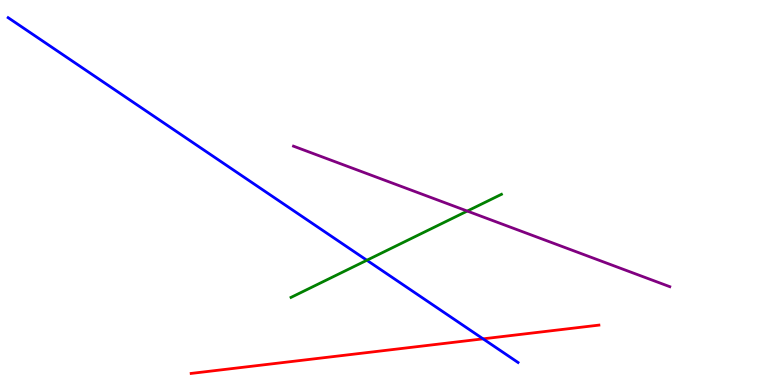[{'lines': ['blue', 'red'], 'intersections': [{'x': 6.23, 'y': 1.2}]}, {'lines': ['green', 'red'], 'intersections': []}, {'lines': ['purple', 'red'], 'intersections': []}, {'lines': ['blue', 'green'], 'intersections': [{'x': 4.73, 'y': 3.24}]}, {'lines': ['blue', 'purple'], 'intersections': []}, {'lines': ['green', 'purple'], 'intersections': [{'x': 6.03, 'y': 4.52}]}]